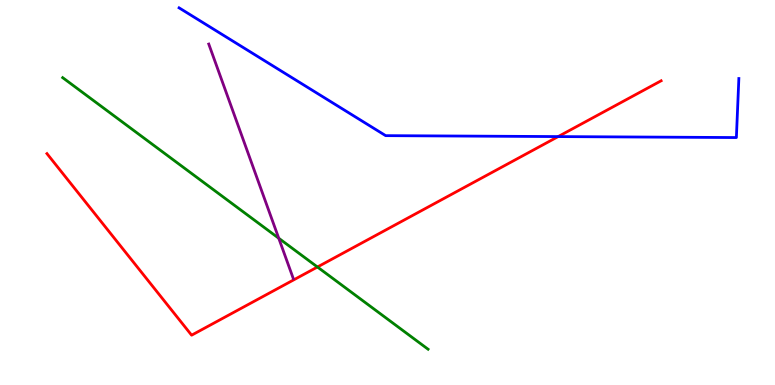[{'lines': ['blue', 'red'], 'intersections': [{'x': 7.2, 'y': 6.45}]}, {'lines': ['green', 'red'], 'intersections': [{'x': 4.1, 'y': 3.06}]}, {'lines': ['purple', 'red'], 'intersections': []}, {'lines': ['blue', 'green'], 'intersections': []}, {'lines': ['blue', 'purple'], 'intersections': []}, {'lines': ['green', 'purple'], 'intersections': [{'x': 3.6, 'y': 3.81}]}]